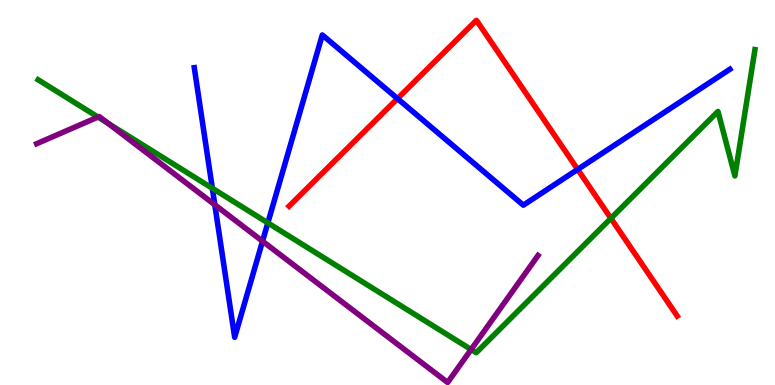[{'lines': ['blue', 'red'], 'intersections': [{'x': 5.13, 'y': 7.44}, {'x': 7.45, 'y': 5.6}]}, {'lines': ['green', 'red'], 'intersections': [{'x': 7.88, 'y': 4.33}]}, {'lines': ['purple', 'red'], 'intersections': []}, {'lines': ['blue', 'green'], 'intersections': [{'x': 2.74, 'y': 5.11}, {'x': 3.46, 'y': 4.21}]}, {'lines': ['blue', 'purple'], 'intersections': [{'x': 2.77, 'y': 4.68}, {'x': 3.39, 'y': 3.73}]}, {'lines': ['green', 'purple'], 'intersections': [{'x': 1.26, 'y': 6.96}, {'x': 1.4, 'y': 6.8}, {'x': 6.08, 'y': 0.922}]}]